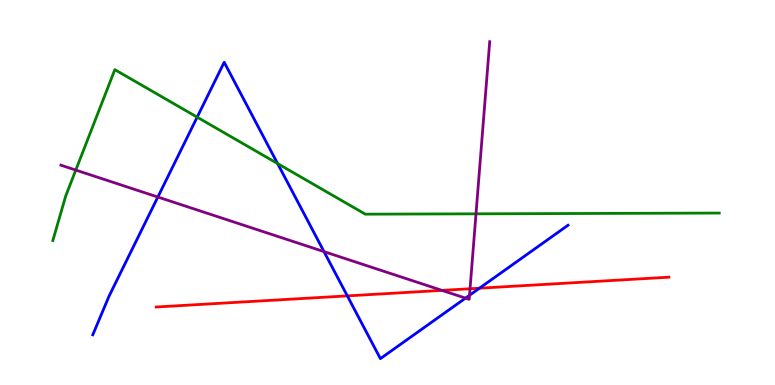[{'lines': ['blue', 'red'], 'intersections': [{'x': 4.48, 'y': 2.31}, {'x': 6.19, 'y': 2.51}]}, {'lines': ['green', 'red'], 'intersections': []}, {'lines': ['purple', 'red'], 'intersections': [{'x': 5.7, 'y': 2.46}, {'x': 6.06, 'y': 2.5}]}, {'lines': ['blue', 'green'], 'intersections': [{'x': 2.54, 'y': 6.96}, {'x': 3.58, 'y': 5.75}]}, {'lines': ['blue', 'purple'], 'intersections': [{'x': 2.04, 'y': 4.88}, {'x': 4.18, 'y': 3.46}, {'x': 6.01, 'y': 2.26}, {'x': 6.06, 'y': 2.33}]}, {'lines': ['green', 'purple'], 'intersections': [{'x': 0.978, 'y': 5.58}, {'x': 6.14, 'y': 4.45}]}]